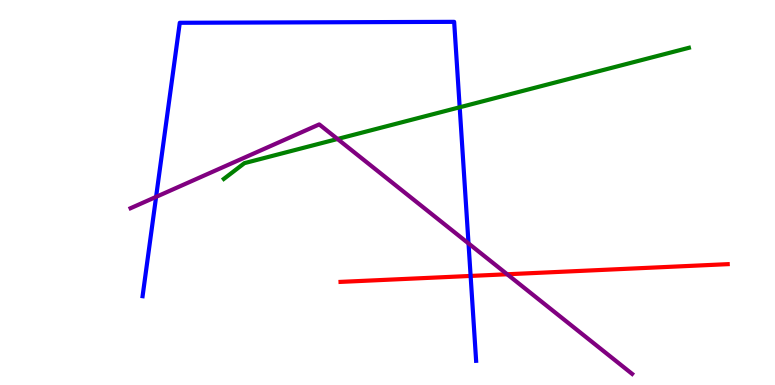[{'lines': ['blue', 'red'], 'intersections': [{'x': 6.07, 'y': 2.83}]}, {'lines': ['green', 'red'], 'intersections': []}, {'lines': ['purple', 'red'], 'intersections': [{'x': 6.54, 'y': 2.88}]}, {'lines': ['blue', 'green'], 'intersections': [{'x': 5.93, 'y': 7.21}]}, {'lines': ['blue', 'purple'], 'intersections': [{'x': 2.01, 'y': 4.89}, {'x': 6.05, 'y': 3.68}]}, {'lines': ['green', 'purple'], 'intersections': [{'x': 4.36, 'y': 6.39}]}]